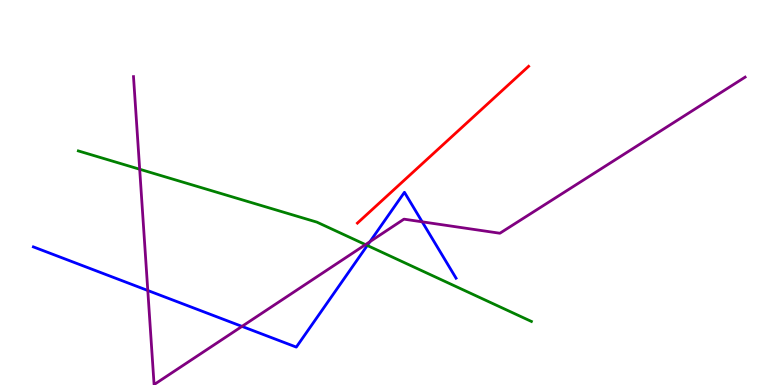[{'lines': ['blue', 'red'], 'intersections': []}, {'lines': ['green', 'red'], 'intersections': []}, {'lines': ['purple', 'red'], 'intersections': []}, {'lines': ['blue', 'green'], 'intersections': [{'x': 4.74, 'y': 3.62}]}, {'lines': ['blue', 'purple'], 'intersections': [{'x': 1.91, 'y': 2.45}, {'x': 3.12, 'y': 1.52}, {'x': 4.77, 'y': 3.72}, {'x': 5.45, 'y': 4.24}]}, {'lines': ['green', 'purple'], 'intersections': [{'x': 1.8, 'y': 5.6}, {'x': 4.72, 'y': 3.65}]}]